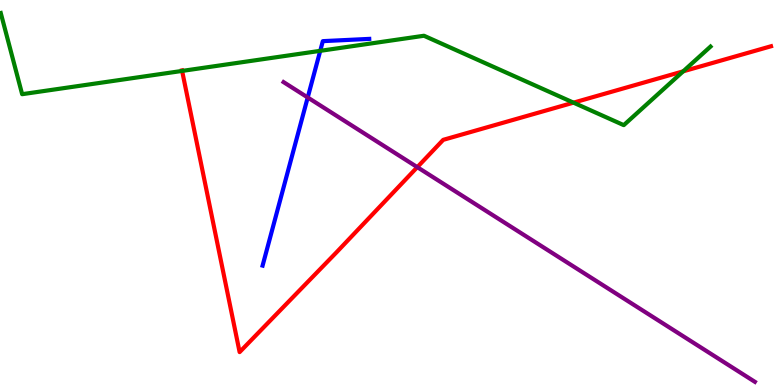[{'lines': ['blue', 'red'], 'intersections': []}, {'lines': ['green', 'red'], 'intersections': [{'x': 2.35, 'y': 8.16}, {'x': 7.4, 'y': 7.33}, {'x': 8.82, 'y': 8.15}]}, {'lines': ['purple', 'red'], 'intersections': [{'x': 5.38, 'y': 5.66}]}, {'lines': ['blue', 'green'], 'intersections': [{'x': 4.13, 'y': 8.68}]}, {'lines': ['blue', 'purple'], 'intersections': [{'x': 3.97, 'y': 7.47}]}, {'lines': ['green', 'purple'], 'intersections': []}]